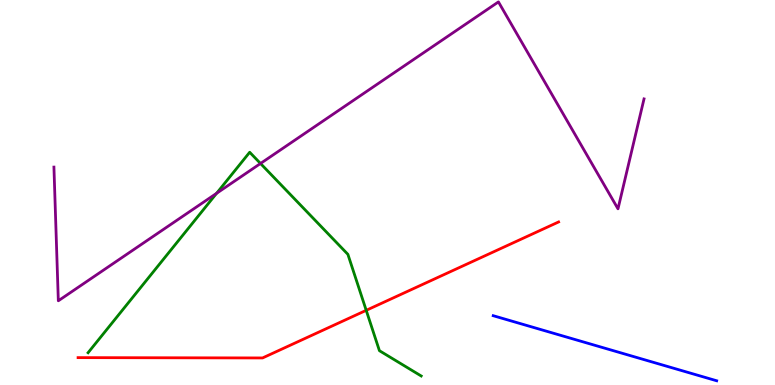[{'lines': ['blue', 'red'], 'intersections': []}, {'lines': ['green', 'red'], 'intersections': [{'x': 4.73, 'y': 1.94}]}, {'lines': ['purple', 'red'], 'intersections': []}, {'lines': ['blue', 'green'], 'intersections': []}, {'lines': ['blue', 'purple'], 'intersections': []}, {'lines': ['green', 'purple'], 'intersections': [{'x': 2.79, 'y': 4.98}, {'x': 3.36, 'y': 5.75}]}]